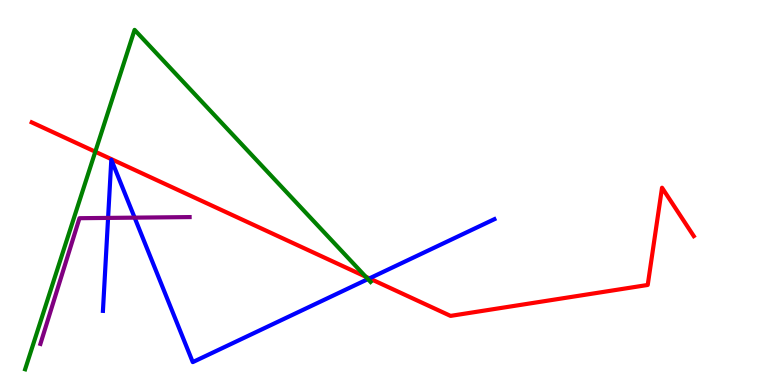[{'lines': ['blue', 'red'], 'intersections': [{'x': 4.77, 'y': 2.77}]}, {'lines': ['green', 'red'], 'intersections': [{'x': 1.23, 'y': 6.06}, {'x': 4.72, 'y': 2.81}]}, {'lines': ['purple', 'red'], 'intersections': []}, {'lines': ['blue', 'green'], 'intersections': [{'x': 4.75, 'y': 2.75}]}, {'lines': ['blue', 'purple'], 'intersections': [{'x': 1.39, 'y': 4.34}, {'x': 1.74, 'y': 4.35}]}, {'lines': ['green', 'purple'], 'intersections': []}]